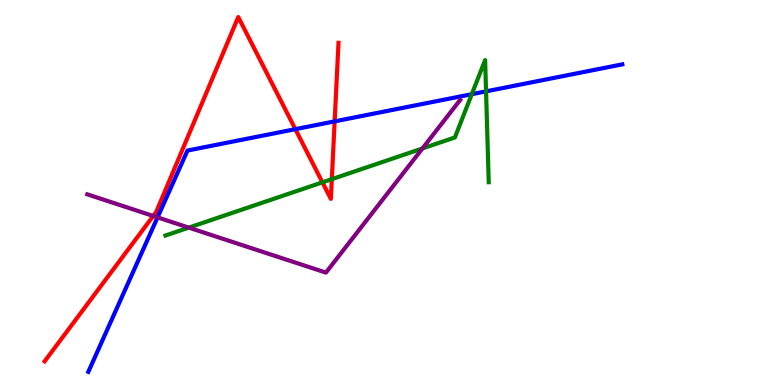[{'lines': ['blue', 'red'], 'intersections': [{'x': 3.81, 'y': 6.64}, {'x': 4.32, 'y': 6.85}]}, {'lines': ['green', 'red'], 'intersections': [{'x': 4.16, 'y': 5.26}, {'x': 4.28, 'y': 5.35}]}, {'lines': ['purple', 'red'], 'intersections': [{'x': 1.98, 'y': 4.39}]}, {'lines': ['blue', 'green'], 'intersections': [{'x': 6.09, 'y': 7.55}, {'x': 6.27, 'y': 7.63}]}, {'lines': ['blue', 'purple'], 'intersections': [{'x': 2.03, 'y': 4.35}]}, {'lines': ['green', 'purple'], 'intersections': [{'x': 2.44, 'y': 4.09}, {'x': 5.45, 'y': 6.14}]}]